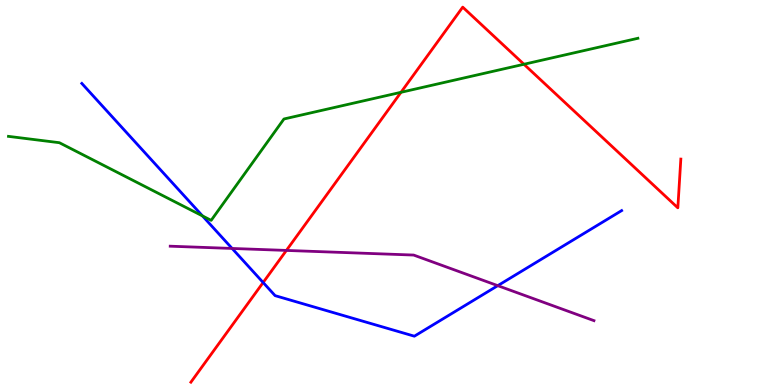[{'lines': ['blue', 'red'], 'intersections': [{'x': 3.4, 'y': 2.66}]}, {'lines': ['green', 'red'], 'intersections': [{'x': 5.17, 'y': 7.6}, {'x': 6.76, 'y': 8.33}]}, {'lines': ['purple', 'red'], 'intersections': [{'x': 3.7, 'y': 3.5}]}, {'lines': ['blue', 'green'], 'intersections': [{'x': 2.61, 'y': 4.39}]}, {'lines': ['blue', 'purple'], 'intersections': [{'x': 3.0, 'y': 3.55}, {'x': 6.42, 'y': 2.58}]}, {'lines': ['green', 'purple'], 'intersections': []}]